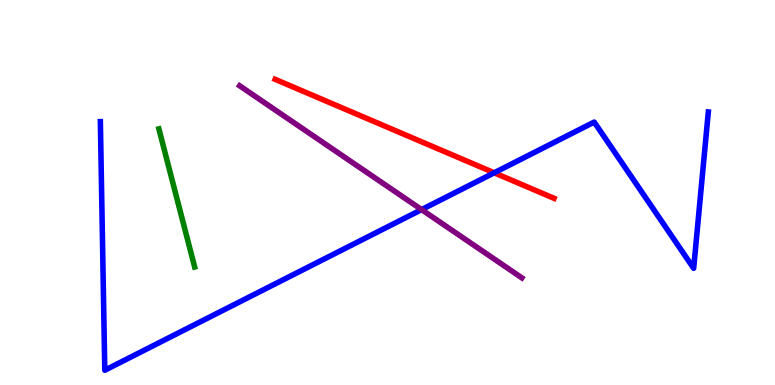[{'lines': ['blue', 'red'], 'intersections': [{'x': 6.38, 'y': 5.51}]}, {'lines': ['green', 'red'], 'intersections': []}, {'lines': ['purple', 'red'], 'intersections': []}, {'lines': ['blue', 'green'], 'intersections': []}, {'lines': ['blue', 'purple'], 'intersections': [{'x': 5.44, 'y': 4.56}]}, {'lines': ['green', 'purple'], 'intersections': []}]